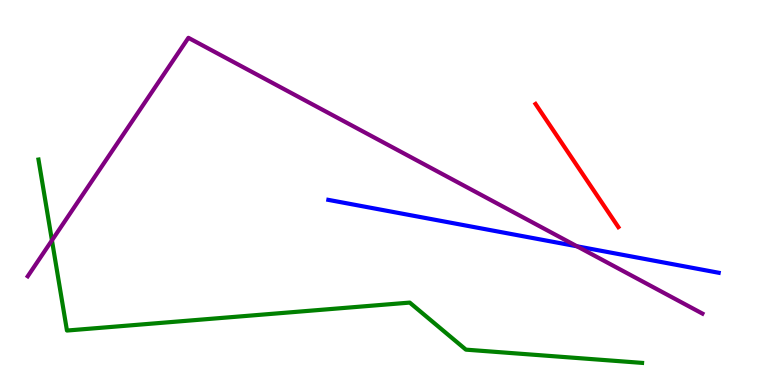[{'lines': ['blue', 'red'], 'intersections': []}, {'lines': ['green', 'red'], 'intersections': []}, {'lines': ['purple', 'red'], 'intersections': []}, {'lines': ['blue', 'green'], 'intersections': []}, {'lines': ['blue', 'purple'], 'intersections': [{'x': 7.45, 'y': 3.6}]}, {'lines': ['green', 'purple'], 'intersections': [{'x': 0.67, 'y': 3.76}]}]